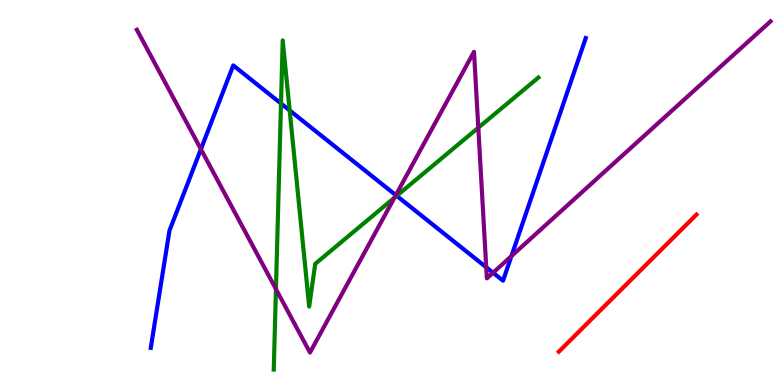[{'lines': ['blue', 'red'], 'intersections': []}, {'lines': ['green', 'red'], 'intersections': []}, {'lines': ['purple', 'red'], 'intersections': []}, {'lines': ['blue', 'green'], 'intersections': [{'x': 3.63, 'y': 7.31}, {'x': 3.74, 'y': 7.13}, {'x': 5.12, 'y': 4.91}]}, {'lines': ['blue', 'purple'], 'intersections': [{'x': 2.59, 'y': 6.12}, {'x': 5.11, 'y': 4.93}, {'x': 6.27, 'y': 3.06}, {'x': 6.36, 'y': 2.92}, {'x': 6.6, 'y': 3.35}]}, {'lines': ['green', 'purple'], 'intersections': [{'x': 3.56, 'y': 2.49}, {'x': 5.09, 'y': 4.86}, {'x': 6.17, 'y': 6.68}]}]